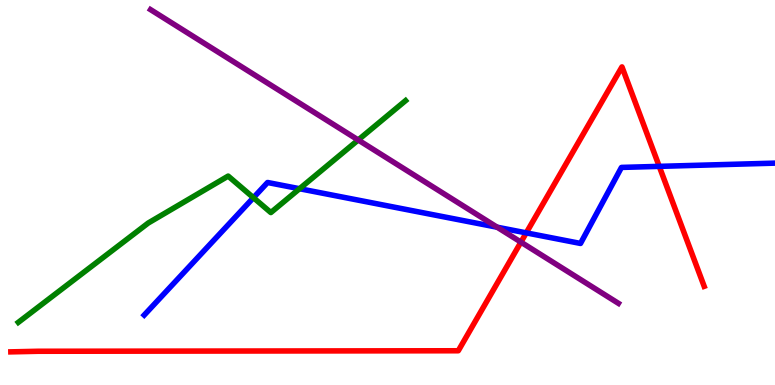[{'lines': ['blue', 'red'], 'intersections': [{'x': 6.79, 'y': 3.95}, {'x': 8.51, 'y': 5.68}]}, {'lines': ['green', 'red'], 'intersections': []}, {'lines': ['purple', 'red'], 'intersections': [{'x': 6.72, 'y': 3.71}]}, {'lines': ['blue', 'green'], 'intersections': [{'x': 3.27, 'y': 4.87}, {'x': 3.86, 'y': 5.1}]}, {'lines': ['blue', 'purple'], 'intersections': [{'x': 6.41, 'y': 4.1}]}, {'lines': ['green', 'purple'], 'intersections': [{'x': 4.62, 'y': 6.36}]}]